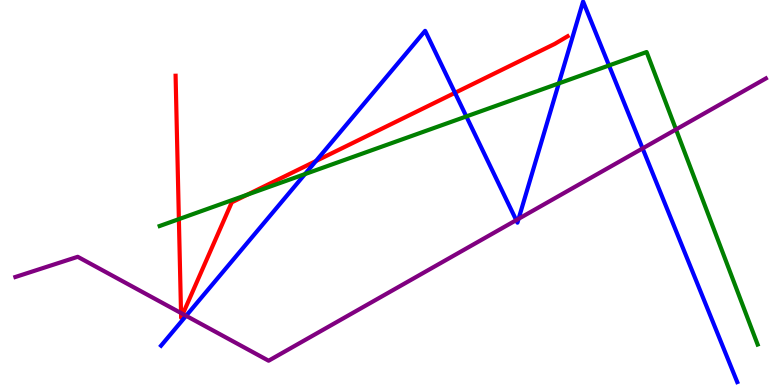[{'lines': ['blue', 'red'], 'intersections': [{'x': 4.08, 'y': 5.82}, {'x': 5.87, 'y': 7.59}]}, {'lines': ['green', 'red'], 'intersections': [{'x': 2.31, 'y': 4.31}, {'x': 3.19, 'y': 4.94}]}, {'lines': ['purple', 'red'], 'intersections': [{'x': 2.34, 'y': 1.87}, {'x': 2.36, 'y': 1.84}]}, {'lines': ['blue', 'green'], 'intersections': [{'x': 3.94, 'y': 5.48}, {'x': 6.02, 'y': 6.98}, {'x': 7.21, 'y': 7.83}, {'x': 7.86, 'y': 8.3}]}, {'lines': ['blue', 'purple'], 'intersections': [{'x': 2.4, 'y': 1.8}, {'x': 6.66, 'y': 4.28}, {'x': 6.69, 'y': 4.32}, {'x': 8.29, 'y': 6.14}]}, {'lines': ['green', 'purple'], 'intersections': [{'x': 8.72, 'y': 6.64}]}]